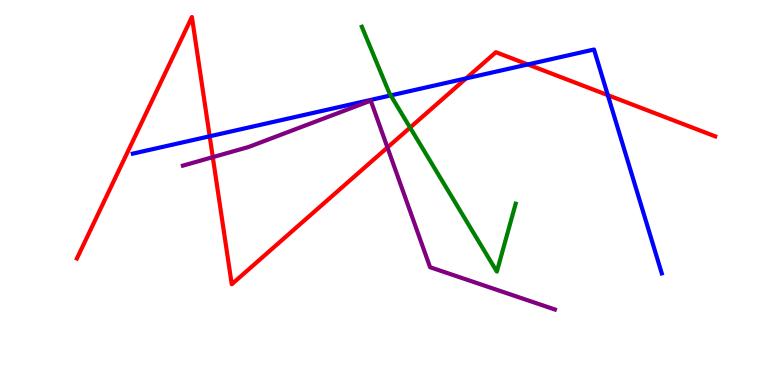[{'lines': ['blue', 'red'], 'intersections': [{'x': 2.71, 'y': 6.46}, {'x': 6.01, 'y': 7.96}, {'x': 6.81, 'y': 8.33}, {'x': 7.84, 'y': 7.53}]}, {'lines': ['green', 'red'], 'intersections': [{'x': 5.29, 'y': 6.69}]}, {'lines': ['purple', 'red'], 'intersections': [{'x': 2.75, 'y': 5.92}, {'x': 5.0, 'y': 6.17}]}, {'lines': ['blue', 'green'], 'intersections': [{'x': 5.04, 'y': 7.52}]}, {'lines': ['blue', 'purple'], 'intersections': []}, {'lines': ['green', 'purple'], 'intersections': []}]